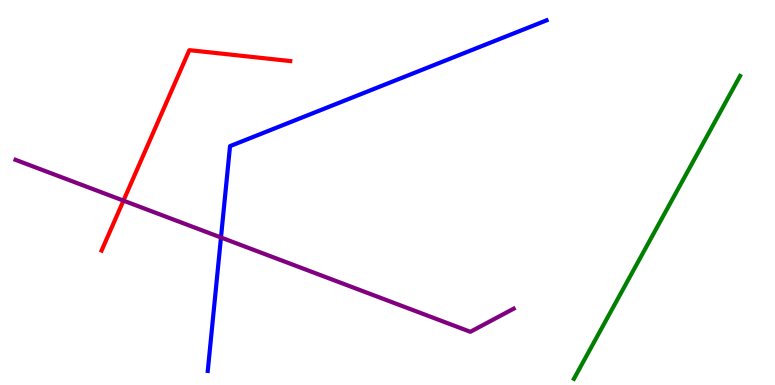[{'lines': ['blue', 'red'], 'intersections': []}, {'lines': ['green', 'red'], 'intersections': []}, {'lines': ['purple', 'red'], 'intersections': [{'x': 1.59, 'y': 4.79}]}, {'lines': ['blue', 'green'], 'intersections': []}, {'lines': ['blue', 'purple'], 'intersections': [{'x': 2.85, 'y': 3.83}]}, {'lines': ['green', 'purple'], 'intersections': []}]